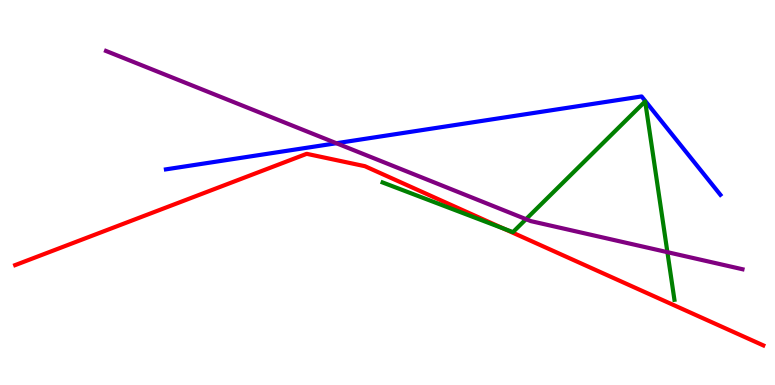[{'lines': ['blue', 'red'], 'intersections': []}, {'lines': ['green', 'red'], 'intersections': [{'x': 6.5, 'y': 4.06}]}, {'lines': ['purple', 'red'], 'intersections': []}, {'lines': ['blue', 'green'], 'intersections': []}, {'lines': ['blue', 'purple'], 'intersections': [{'x': 4.34, 'y': 6.28}]}, {'lines': ['green', 'purple'], 'intersections': [{'x': 6.79, 'y': 4.31}, {'x': 8.61, 'y': 3.45}]}]